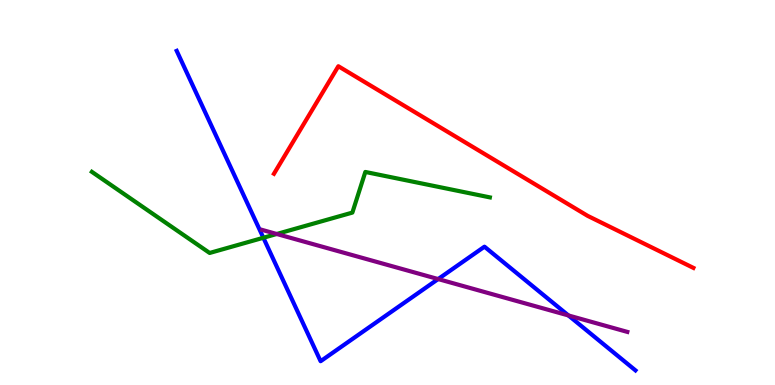[{'lines': ['blue', 'red'], 'intersections': []}, {'lines': ['green', 'red'], 'intersections': []}, {'lines': ['purple', 'red'], 'intersections': []}, {'lines': ['blue', 'green'], 'intersections': [{'x': 3.4, 'y': 3.82}]}, {'lines': ['blue', 'purple'], 'intersections': [{'x': 5.65, 'y': 2.75}, {'x': 7.33, 'y': 1.81}]}, {'lines': ['green', 'purple'], 'intersections': [{'x': 3.57, 'y': 3.92}]}]